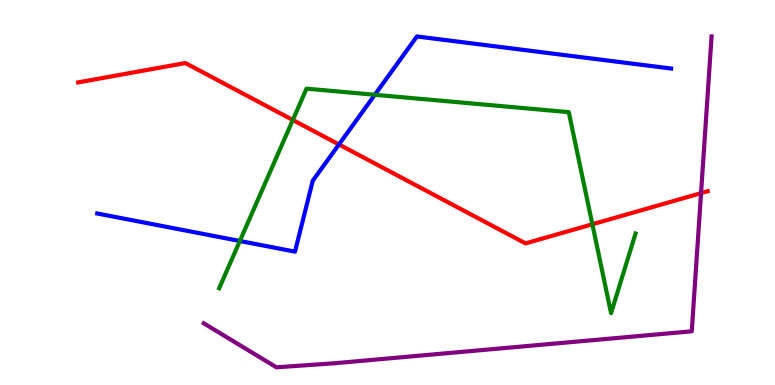[{'lines': ['blue', 'red'], 'intersections': [{'x': 4.37, 'y': 6.25}]}, {'lines': ['green', 'red'], 'intersections': [{'x': 3.78, 'y': 6.88}, {'x': 7.64, 'y': 4.17}]}, {'lines': ['purple', 'red'], 'intersections': [{'x': 9.05, 'y': 4.98}]}, {'lines': ['blue', 'green'], 'intersections': [{'x': 3.09, 'y': 3.74}, {'x': 4.84, 'y': 7.54}]}, {'lines': ['blue', 'purple'], 'intersections': []}, {'lines': ['green', 'purple'], 'intersections': []}]